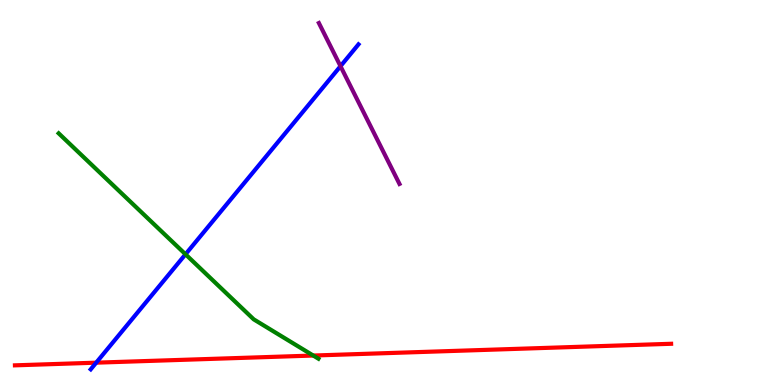[{'lines': ['blue', 'red'], 'intersections': [{'x': 1.24, 'y': 0.58}]}, {'lines': ['green', 'red'], 'intersections': [{'x': 4.04, 'y': 0.765}]}, {'lines': ['purple', 'red'], 'intersections': []}, {'lines': ['blue', 'green'], 'intersections': [{'x': 2.39, 'y': 3.4}]}, {'lines': ['blue', 'purple'], 'intersections': [{'x': 4.39, 'y': 8.28}]}, {'lines': ['green', 'purple'], 'intersections': []}]